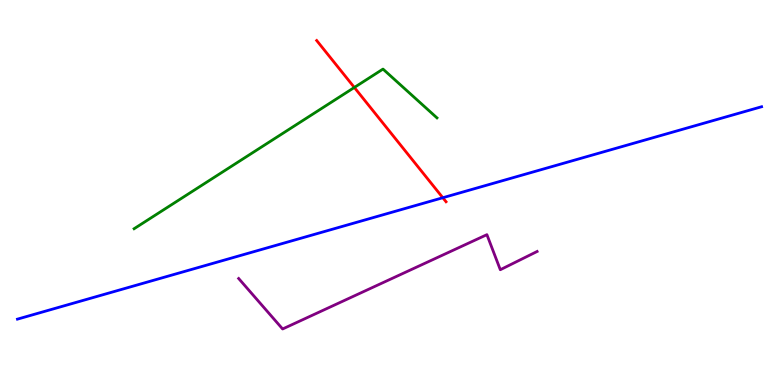[{'lines': ['blue', 'red'], 'intersections': [{'x': 5.71, 'y': 4.86}]}, {'lines': ['green', 'red'], 'intersections': [{'x': 4.57, 'y': 7.73}]}, {'lines': ['purple', 'red'], 'intersections': []}, {'lines': ['blue', 'green'], 'intersections': []}, {'lines': ['blue', 'purple'], 'intersections': []}, {'lines': ['green', 'purple'], 'intersections': []}]